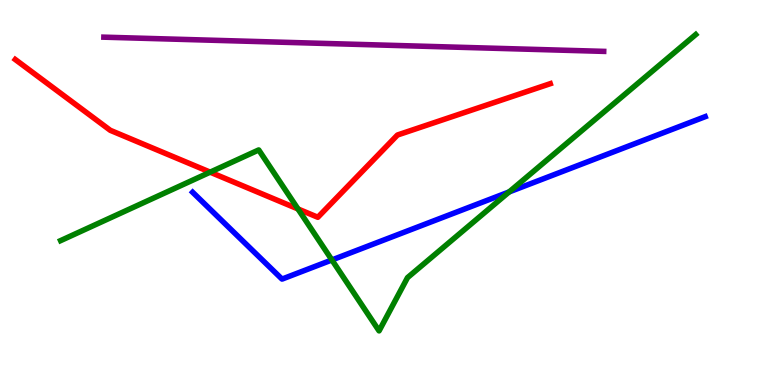[{'lines': ['blue', 'red'], 'intersections': []}, {'lines': ['green', 'red'], 'intersections': [{'x': 2.71, 'y': 5.53}, {'x': 3.84, 'y': 4.57}]}, {'lines': ['purple', 'red'], 'intersections': []}, {'lines': ['blue', 'green'], 'intersections': [{'x': 4.28, 'y': 3.25}, {'x': 6.57, 'y': 5.01}]}, {'lines': ['blue', 'purple'], 'intersections': []}, {'lines': ['green', 'purple'], 'intersections': []}]